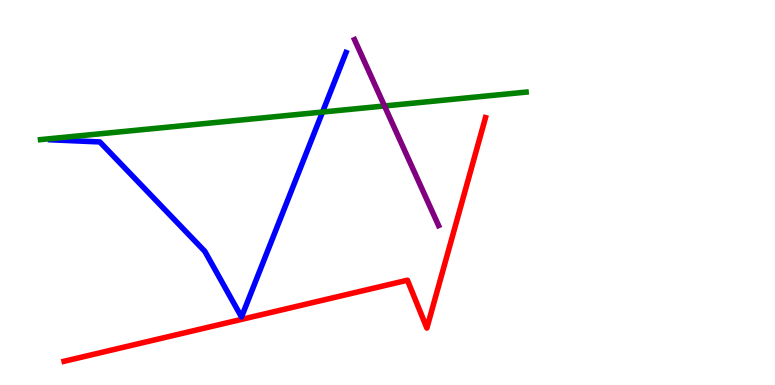[{'lines': ['blue', 'red'], 'intersections': []}, {'lines': ['green', 'red'], 'intersections': []}, {'lines': ['purple', 'red'], 'intersections': []}, {'lines': ['blue', 'green'], 'intersections': [{'x': 4.16, 'y': 7.09}]}, {'lines': ['blue', 'purple'], 'intersections': []}, {'lines': ['green', 'purple'], 'intersections': [{'x': 4.96, 'y': 7.25}]}]